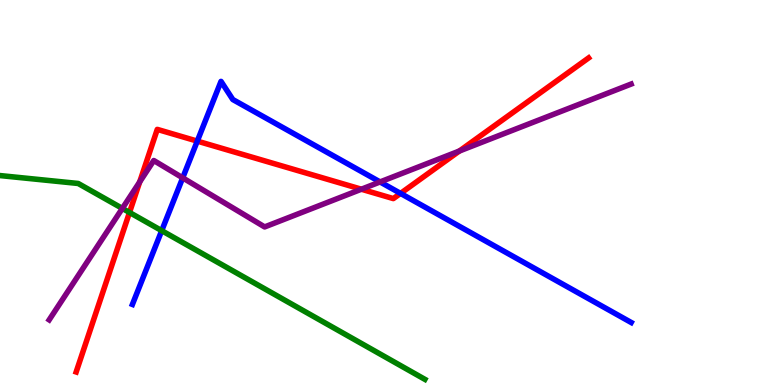[{'lines': ['blue', 'red'], 'intersections': [{'x': 2.55, 'y': 6.33}, {'x': 5.17, 'y': 4.98}]}, {'lines': ['green', 'red'], 'intersections': [{'x': 1.67, 'y': 4.48}]}, {'lines': ['purple', 'red'], 'intersections': [{'x': 1.8, 'y': 5.27}, {'x': 4.66, 'y': 5.09}, {'x': 5.93, 'y': 6.08}]}, {'lines': ['blue', 'green'], 'intersections': [{'x': 2.09, 'y': 4.01}]}, {'lines': ['blue', 'purple'], 'intersections': [{'x': 2.36, 'y': 5.38}, {'x': 4.9, 'y': 5.27}]}, {'lines': ['green', 'purple'], 'intersections': [{'x': 1.58, 'y': 4.59}]}]